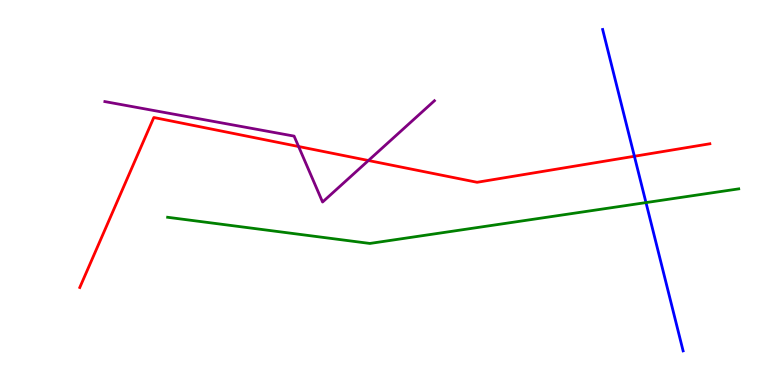[{'lines': ['blue', 'red'], 'intersections': [{'x': 8.19, 'y': 5.94}]}, {'lines': ['green', 'red'], 'intersections': []}, {'lines': ['purple', 'red'], 'intersections': [{'x': 3.85, 'y': 6.19}, {'x': 4.75, 'y': 5.83}]}, {'lines': ['blue', 'green'], 'intersections': [{'x': 8.34, 'y': 4.74}]}, {'lines': ['blue', 'purple'], 'intersections': []}, {'lines': ['green', 'purple'], 'intersections': []}]